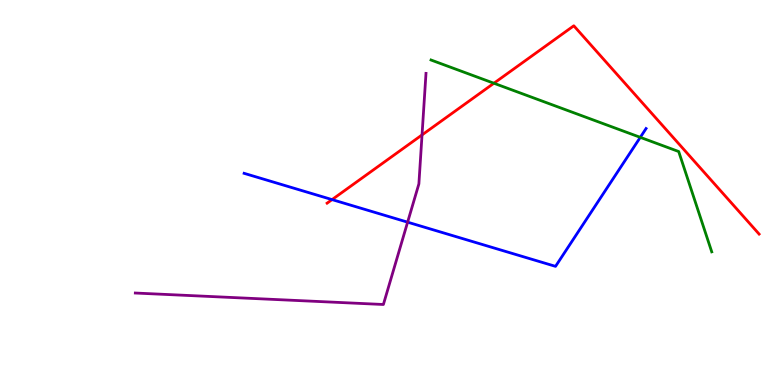[{'lines': ['blue', 'red'], 'intersections': [{'x': 4.28, 'y': 4.82}]}, {'lines': ['green', 'red'], 'intersections': [{'x': 6.37, 'y': 7.84}]}, {'lines': ['purple', 'red'], 'intersections': [{'x': 5.45, 'y': 6.5}]}, {'lines': ['blue', 'green'], 'intersections': [{'x': 8.26, 'y': 6.43}]}, {'lines': ['blue', 'purple'], 'intersections': [{'x': 5.26, 'y': 4.23}]}, {'lines': ['green', 'purple'], 'intersections': []}]